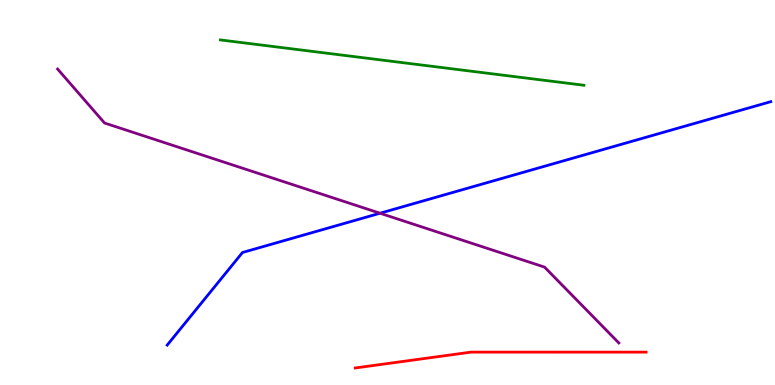[{'lines': ['blue', 'red'], 'intersections': []}, {'lines': ['green', 'red'], 'intersections': []}, {'lines': ['purple', 'red'], 'intersections': []}, {'lines': ['blue', 'green'], 'intersections': []}, {'lines': ['blue', 'purple'], 'intersections': [{'x': 4.9, 'y': 4.46}]}, {'lines': ['green', 'purple'], 'intersections': []}]